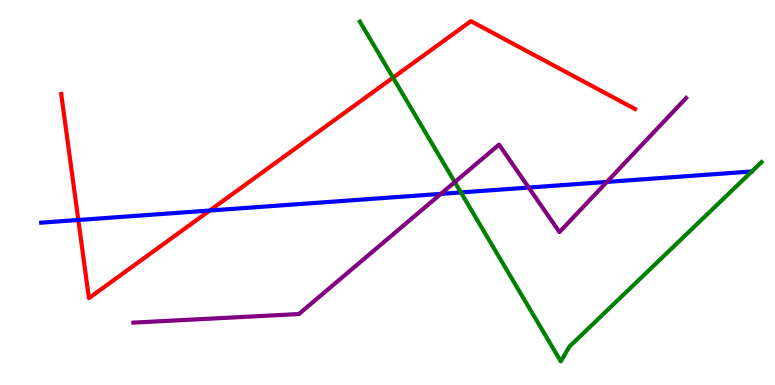[{'lines': ['blue', 'red'], 'intersections': [{'x': 1.01, 'y': 4.29}, {'x': 2.71, 'y': 4.53}]}, {'lines': ['green', 'red'], 'intersections': [{'x': 5.07, 'y': 7.98}]}, {'lines': ['purple', 'red'], 'intersections': []}, {'lines': ['blue', 'green'], 'intersections': [{'x': 5.95, 'y': 5.0}]}, {'lines': ['blue', 'purple'], 'intersections': [{'x': 5.69, 'y': 4.96}, {'x': 6.82, 'y': 5.13}, {'x': 7.83, 'y': 5.27}]}, {'lines': ['green', 'purple'], 'intersections': [{'x': 5.87, 'y': 5.27}]}]